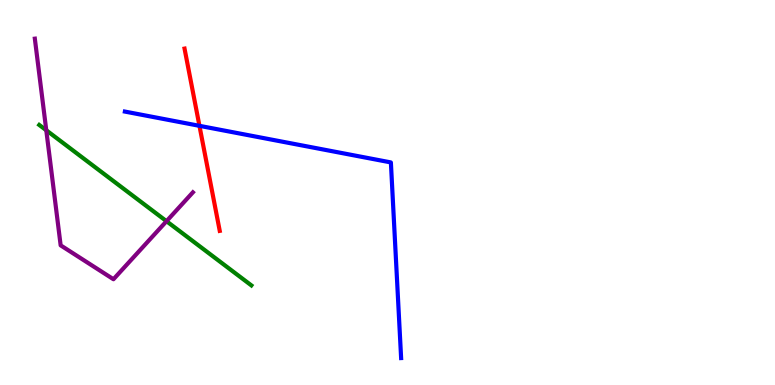[{'lines': ['blue', 'red'], 'intersections': [{'x': 2.57, 'y': 6.73}]}, {'lines': ['green', 'red'], 'intersections': []}, {'lines': ['purple', 'red'], 'intersections': []}, {'lines': ['blue', 'green'], 'intersections': []}, {'lines': ['blue', 'purple'], 'intersections': []}, {'lines': ['green', 'purple'], 'intersections': [{'x': 0.597, 'y': 6.62}, {'x': 2.15, 'y': 4.25}]}]